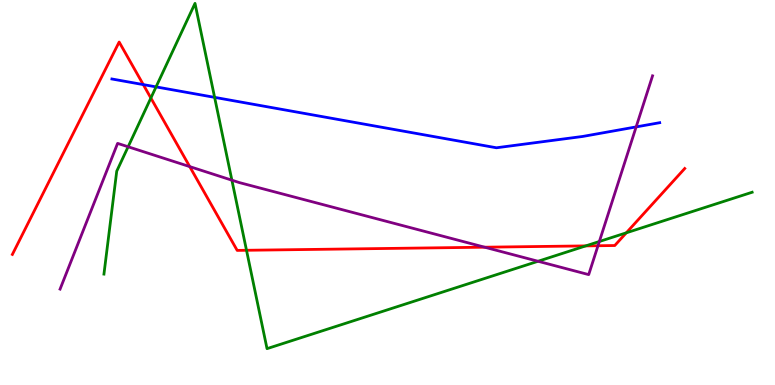[{'lines': ['blue', 'red'], 'intersections': [{'x': 1.85, 'y': 7.8}]}, {'lines': ['green', 'red'], 'intersections': [{'x': 1.95, 'y': 7.45}, {'x': 3.18, 'y': 3.5}, {'x': 7.56, 'y': 3.61}, {'x': 8.08, 'y': 3.95}]}, {'lines': ['purple', 'red'], 'intersections': [{'x': 2.45, 'y': 5.67}, {'x': 6.25, 'y': 3.58}, {'x': 7.72, 'y': 3.62}]}, {'lines': ['blue', 'green'], 'intersections': [{'x': 2.01, 'y': 7.74}, {'x': 2.77, 'y': 7.47}]}, {'lines': ['blue', 'purple'], 'intersections': [{'x': 8.21, 'y': 6.7}]}, {'lines': ['green', 'purple'], 'intersections': [{'x': 1.65, 'y': 6.19}, {'x': 2.99, 'y': 5.32}, {'x': 6.94, 'y': 3.21}, {'x': 7.73, 'y': 3.73}]}]